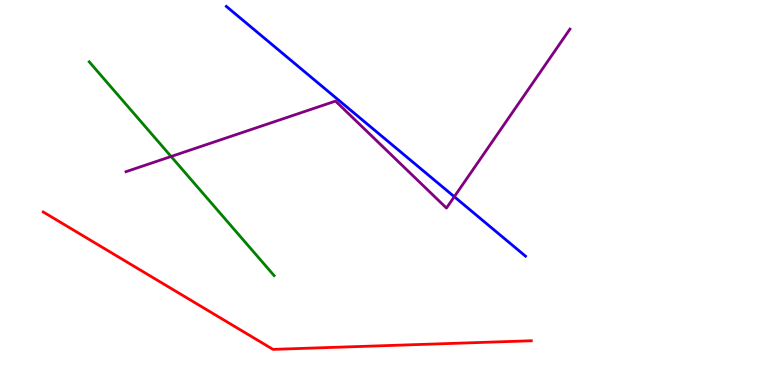[{'lines': ['blue', 'red'], 'intersections': []}, {'lines': ['green', 'red'], 'intersections': []}, {'lines': ['purple', 'red'], 'intersections': []}, {'lines': ['blue', 'green'], 'intersections': []}, {'lines': ['blue', 'purple'], 'intersections': [{'x': 5.86, 'y': 4.89}]}, {'lines': ['green', 'purple'], 'intersections': [{'x': 2.21, 'y': 5.94}]}]